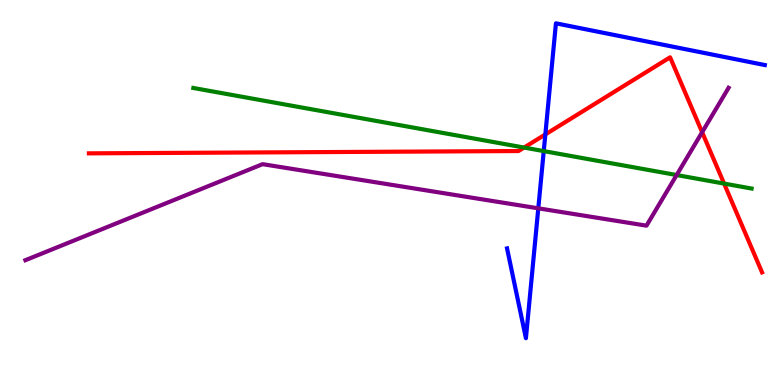[{'lines': ['blue', 'red'], 'intersections': [{'x': 7.04, 'y': 6.51}]}, {'lines': ['green', 'red'], 'intersections': [{'x': 6.76, 'y': 6.17}, {'x': 9.34, 'y': 5.23}]}, {'lines': ['purple', 'red'], 'intersections': [{'x': 9.06, 'y': 6.57}]}, {'lines': ['blue', 'green'], 'intersections': [{'x': 7.02, 'y': 6.08}]}, {'lines': ['blue', 'purple'], 'intersections': [{'x': 6.95, 'y': 4.59}]}, {'lines': ['green', 'purple'], 'intersections': [{'x': 8.73, 'y': 5.45}]}]